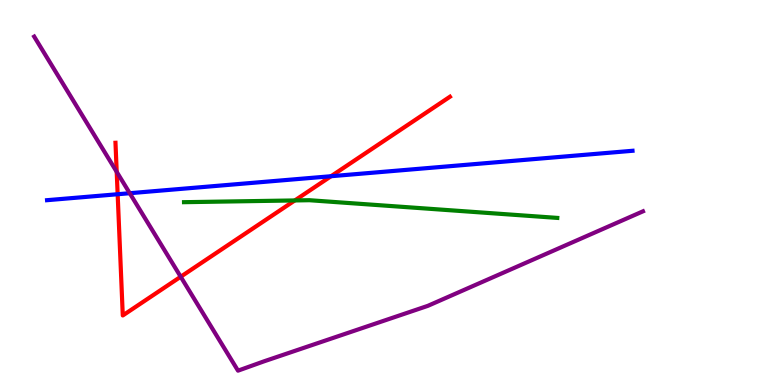[{'lines': ['blue', 'red'], 'intersections': [{'x': 1.52, 'y': 4.96}, {'x': 4.27, 'y': 5.42}]}, {'lines': ['green', 'red'], 'intersections': [{'x': 3.8, 'y': 4.79}]}, {'lines': ['purple', 'red'], 'intersections': [{'x': 1.51, 'y': 5.54}, {'x': 2.33, 'y': 2.81}]}, {'lines': ['blue', 'green'], 'intersections': []}, {'lines': ['blue', 'purple'], 'intersections': [{'x': 1.67, 'y': 4.98}]}, {'lines': ['green', 'purple'], 'intersections': []}]